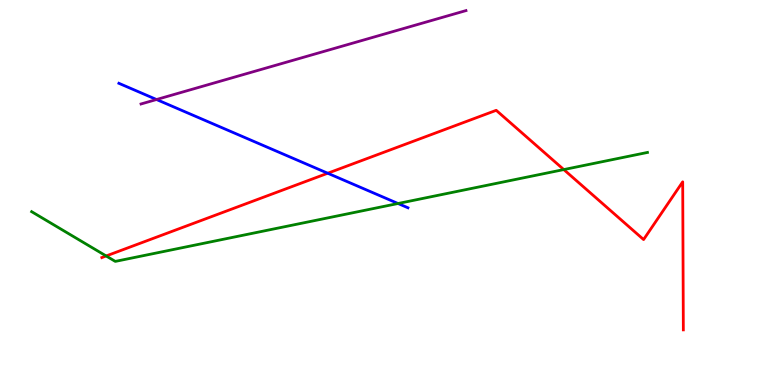[{'lines': ['blue', 'red'], 'intersections': [{'x': 4.23, 'y': 5.5}]}, {'lines': ['green', 'red'], 'intersections': [{'x': 1.37, 'y': 3.35}, {'x': 7.27, 'y': 5.6}]}, {'lines': ['purple', 'red'], 'intersections': []}, {'lines': ['blue', 'green'], 'intersections': [{'x': 5.14, 'y': 4.71}]}, {'lines': ['blue', 'purple'], 'intersections': [{'x': 2.02, 'y': 7.42}]}, {'lines': ['green', 'purple'], 'intersections': []}]